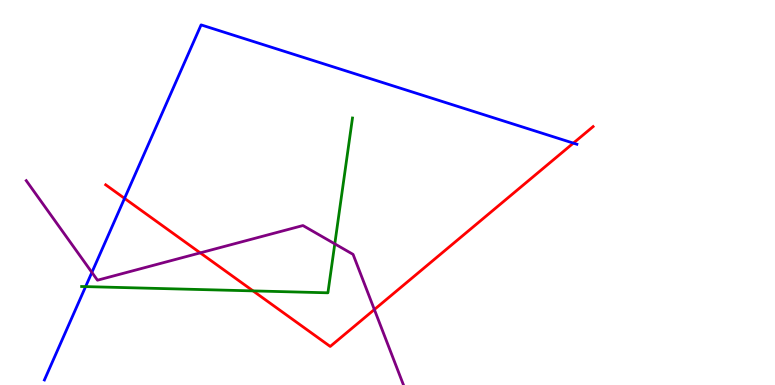[{'lines': ['blue', 'red'], 'intersections': [{'x': 1.61, 'y': 4.85}, {'x': 7.4, 'y': 6.28}]}, {'lines': ['green', 'red'], 'intersections': [{'x': 3.27, 'y': 2.44}]}, {'lines': ['purple', 'red'], 'intersections': [{'x': 2.58, 'y': 3.43}, {'x': 4.83, 'y': 1.96}]}, {'lines': ['blue', 'green'], 'intersections': [{'x': 1.1, 'y': 2.56}]}, {'lines': ['blue', 'purple'], 'intersections': [{'x': 1.19, 'y': 2.93}]}, {'lines': ['green', 'purple'], 'intersections': [{'x': 4.32, 'y': 3.67}]}]